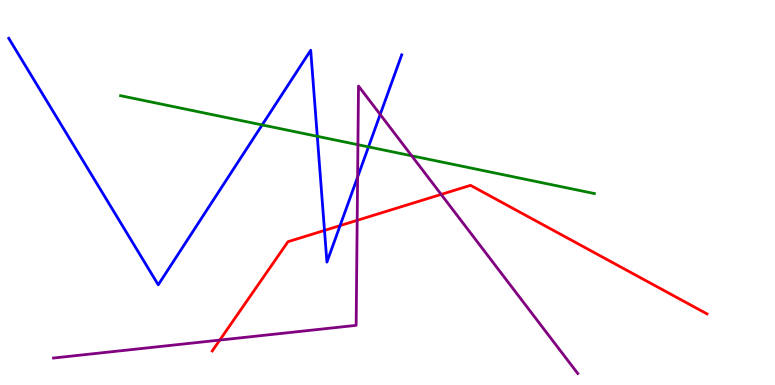[{'lines': ['blue', 'red'], 'intersections': [{'x': 4.19, 'y': 4.01}, {'x': 4.39, 'y': 4.14}]}, {'lines': ['green', 'red'], 'intersections': []}, {'lines': ['purple', 'red'], 'intersections': [{'x': 2.84, 'y': 1.17}, {'x': 4.61, 'y': 4.28}, {'x': 5.69, 'y': 4.95}]}, {'lines': ['blue', 'green'], 'intersections': [{'x': 3.38, 'y': 6.76}, {'x': 4.09, 'y': 6.46}, {'x': 4.75, 'y': 6.18}]}, {'lines': ['blue', 'purple'], 'intersections': [{'x': 4.61, 'y': 5.4}, {'x': 4.91, 'y': 7.03}]}, {'lines': ['green', 'purple'], 'intersections': [{'x': 4.62, 'y': 6.24}, {'x': 5.31, 'y': 5.95}]}]